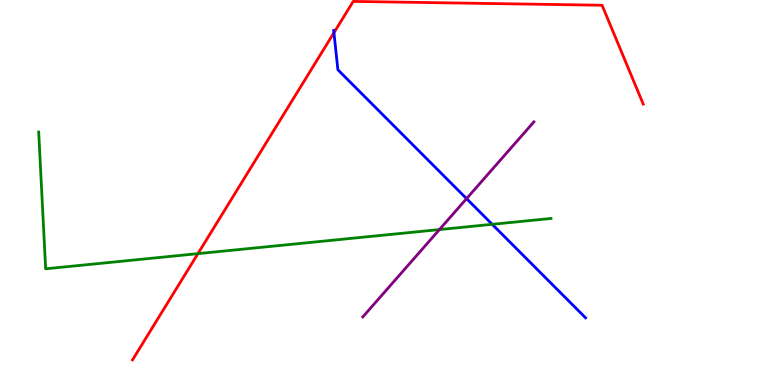[{'lines': ['blue', 'red'], 'intersections': [{'x': 4.31, 'y': 9.15}]}, {'lines': ['green', 'red'], 'intersections': [{'x': 2.55, 'y': 3.41}]}, {'lines': ['purple', 'red'], 'intersections': []}, {'lines': ['blue', 'green'], 'intersections': [{'x': 6.35, 'y': 4.17}]}, {'lines': ['blue', 'purple'], 'intersections': [{'x': 6.02, 'y': 4.84}]}, {'lines': ['green', 'purple'], 'intersections': [{'x': 5.67, 'y': 4.04}]}]